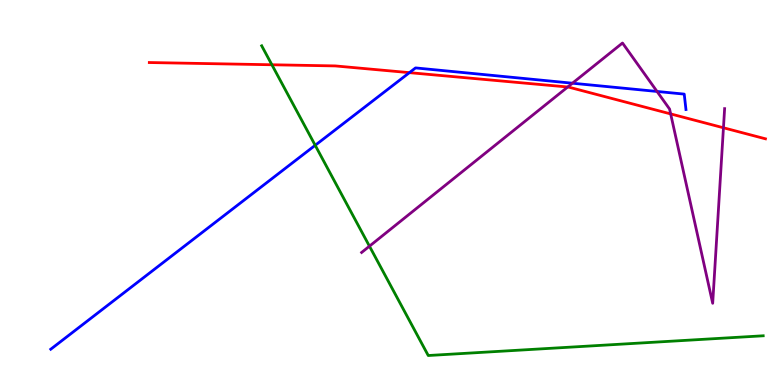[{'lines': ['blue', 'red'], 'intersections': [{'x': 5.28, 'y': 8.11}]}, {'lines': ['green', 'red'], 'intersections': [{'x': 3.51, 'y': 8.32}]}, {'lines': ['purple', 'red'], 'intersections': [{'x': 7.33, 'y': 7.74}, {'x': 8.65, 'y': 7.04}, {'x': 9.33, 'y': 6.68}]}, {'lines': ['blue', 'green'], 'intersections': [{'x': 4.07, 'y': 6.23}]}, {'lines': ['blue', 'purple'], 'intersections': [{'x': 7.39, 'y': 7.84}, {'x': 8.48, 'y': 7.62}]}, {'lines': ['green', 'purple'], 'intersections': [{'x': 4.77, 'y': 3.61}]}]